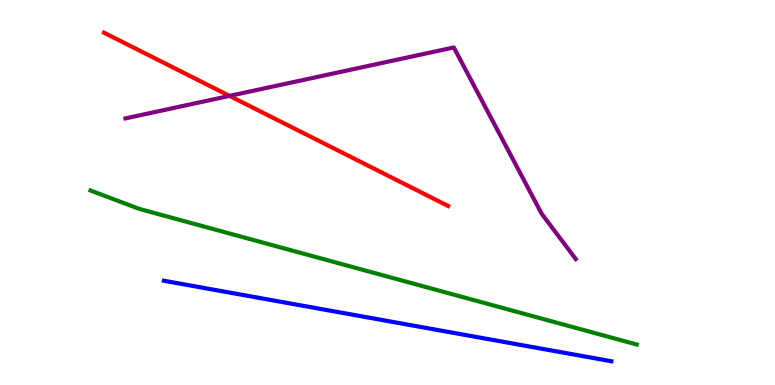[{'lines': ['blue', 'red'], 'intersections': []}, {'lines': ['green', 'red'], 'intersections': []}, {'lines': ['purple', 'red'], 'intersections': [{'x': 2.96, 'y': 7.51}]}, {'lines': ['blue', 'green'], 'intersections': []}, {'lines': ['blue', 'purple'], 'intersections': []}, {'lines': ['green', 'purple'], 'intersections': []}]